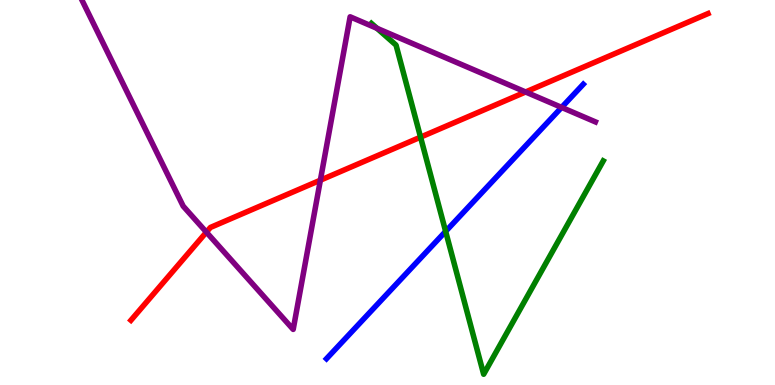[{'lines': ['blue', 'red'], 'intersections': []}, {'lines': ['green', 'red'], 'intersections': [{'x': 5.43, 'y': 6.44}]}, {'lines': ['purple', 'red'], 'intersections': [{'x': 2.66, 'y': 3.97}, {'x': 4.13, 'y': 5.32}, {'x': 6.78, 'y': 7.61}]}, {'lines': ['blue', 'green'], 'intersections': [{'x': 5.75, 'y': 3.99}]}, {'lines': ['blue', 'purple'], 'intersections': [{'x': 7.25, 'y': 7.21}]}, {'lines': ['green', 'purple'], 'intersections': [{'x': 4.86, 'y': 9.26}]}]